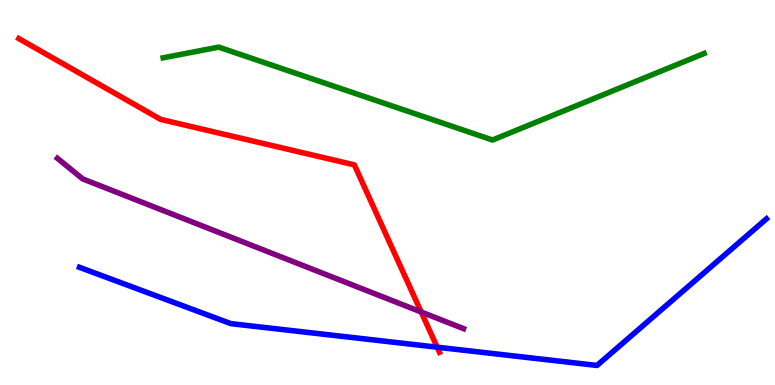[{'lines': ['blue', 'red'], 'intersections': [{'x': 5.64, 'y': 0.982}]}, {'lines': ['green', 'red'], 'intersections': []}, {'lines': ['purple', 'red'], 'intersections': [{'x': 5.43, 'y': 1.9}]}, {'lines': ['blue', 'green'], 'intersections': []}, {'lines': ['blue', 'purple'], 'intersections': []}, {'lines': ['green', 'purple'], 'intersections': []}]